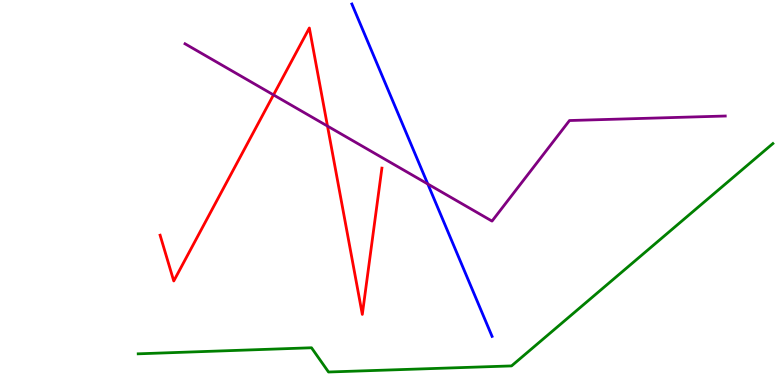[{'lines': ['blue', 'red'], 'intersections': []}, {'lines': ['green', 'red'], 'intersections': []}, {'lines': ['purple', 'red'], 'intersections': [{'x': 3.53, 'y': 7.54}, {'x': 4.23, 'y': 6.73}]}, {'lines': ['blue', 'green'], 'intersections': []}, {'lines': ['blue', 'purple'], 'intersections': [{'x': 5.52, 'y': 5.22}]}, {'lines': ['green', 'purple'], 'intersections': []}]